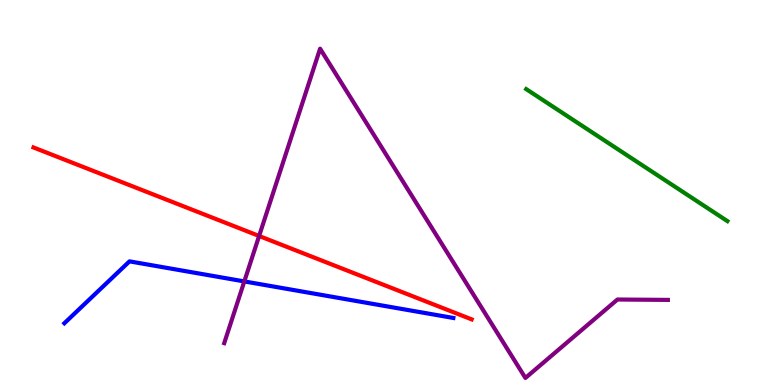[{'lines': ['blue', 'red'], 'intersections': []}, {'lines': ['green', 'red'], 'intersections': []}, {'lines': ['purple', 'red'], 'intersections': [{'x': 3.34, 'y': 3.87}]}, {'lines': ['blue', 'green'], 'intersections': []}, {'lines': ['blue', 'purple'], 'intersections': [{'x': 3.15, 'y': 2.69}]}, {'lines': ['green', 'purple'], 'intersections': []}]